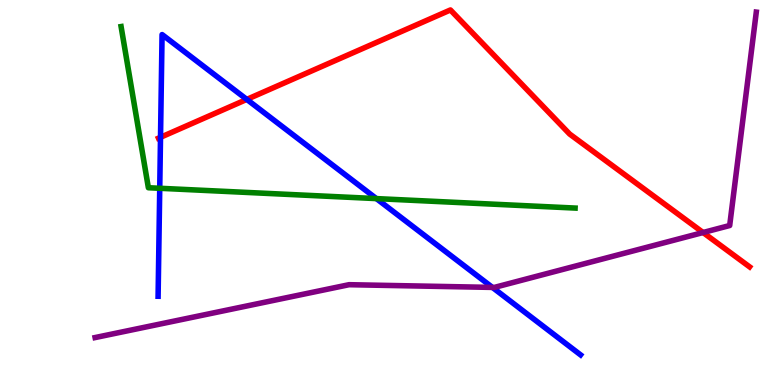[{'lines': ['blue', 'red'], 'intersections': [{'x': 2.07, 'y': 6.43}, {'x': 3.18, 'y': 7.42}]}, {'lines': ['green', 'red'], 'intersections': []}, {'lines': ['purple', 'red'], 'intersections': [{'x': 9.07, 'y': 3.96}]}, {'lines': ['blue', 'green'], 'intersections': [{'x': 2.06, 'y': 5.11}, {'x': 4.86, 'y': 4.84}]}, {'lines': ['blue', 'purple'], 'intersections': [{'x': 6.35, 'y': 2.53}]}, {'lines': ['green', 'purple'], 'intersections': []}]